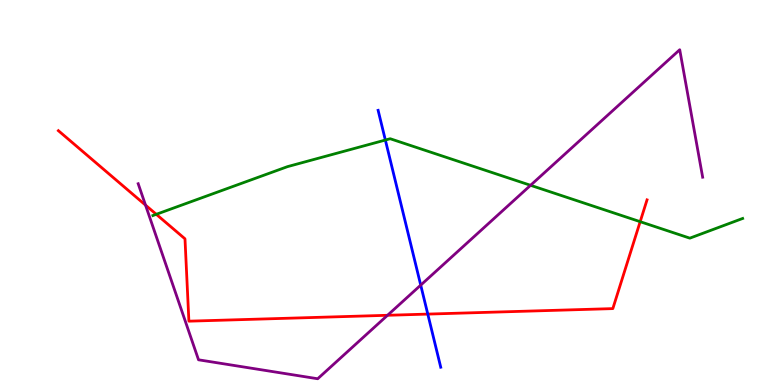[{'lines': ['blue', 'red'], 'intersections': [{'x': 5.52, 'y': 1.84}]}, {'lines': ['green', 'red'], 'intersections': [{'x': 2.02, 'y': 4.43}, {'x': 8.26, 'y': 4.24}]}, {'lines': ['purple', 'red'], 'intersections': [{'x': 1.88, 'y': 4.67}, {'x': 5.0, 'y': 1.81}]}, {'lines': ['blue', 'green'], 'intersections': [{'x': 4.97, 'y': 6.36}]}, {'lines': ['blue', 'purple'], 'intersections': [{'x': 5.43, 'y': 2.59}]}, {'lines': ['green', 'purple'], 'intersections': [{'x': 6.85, 'y': 5.19}]}]